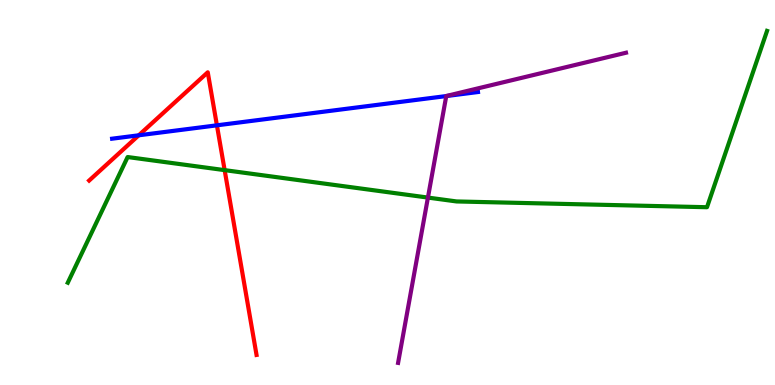[{'lines': ['blue', 'red'], 'intersections': [{'x': 1.79, 'y': 6.49}, {'x': 2.8, 'y': 6.74}]}, {'lines': ['green', 'red'], 'intersections': [{'x': 2.9, 'y': 5.58}]}, {'lines': ['purple', 'red'], 'intersections': []}, {'lines': ['blue', 'green'], 'intersections': []}, {'lines': ['blue', 'purple'], 'intersections': [{'x': 5.76, 'y': 7.5}]}, {'lines': ['green', 'purple'], 'intersections': [{'x': 5.52, 'y': 4.87}]}]